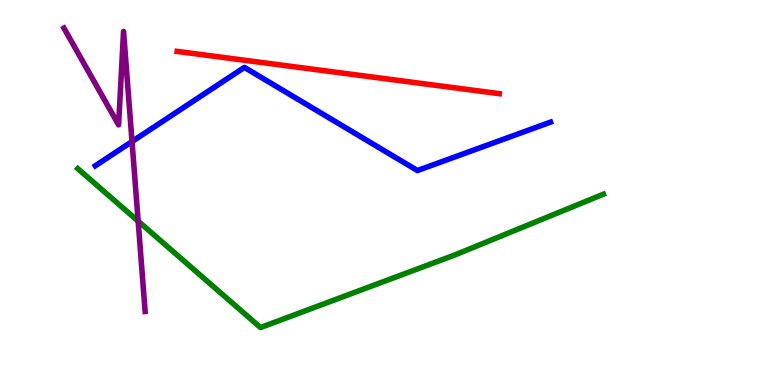[{'lines': ['blue', 'red'], 'intersections': []}, {'lines': ['green', 'red'], 'intersections': []}, {'lines': ['purple', 'red'], 'intersections': []}, {'lines': ['blue', 'green'], 'intersections': []}, {'lines': ['blue', 'purple'], 'intersections': [{'x': 1.7, 'y': 6.32}]}, {'lines': ['green', 'purple'], 'intersections': [{'x': 1.78, 'y': 4.26}]}]